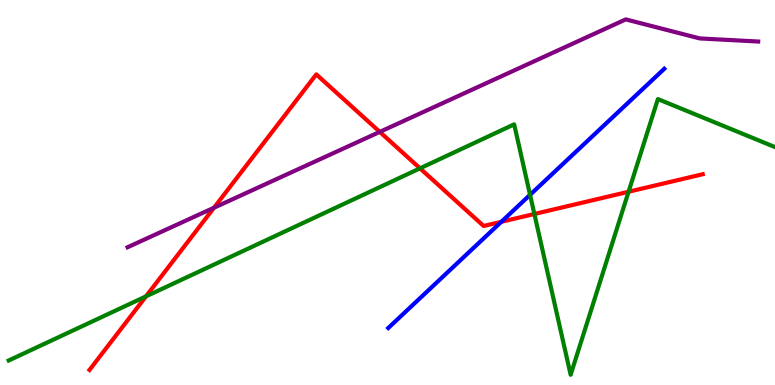[{'lines': ['blue', 'red'], 'intersections': [{'x': 6.47, 'y': 4.24}]}, {'lines': ['green', 'red'], 'intersections': [{'x': 1.88, 'y': 2.3}, {'x': 5.42, 'y': 5.63}, {'x': 6.9, 'y': 4.44}, {'x': 8.11, 'y': 5.02}]}, {'lines': ['purple', 'red'], 'intersections': [{'x': 2.76, 'y': 4.6}, {'x': 4.9, 'y': 6.57}]}, {'lines': ['blue', 'green'], 'intersections': [{'x': 6.84, 'y': 4.94}]}, {'lines': ['blue', 'purple'], 'intersections': []}, {'lines': ['green', 'purple'], 'intersections': []}]